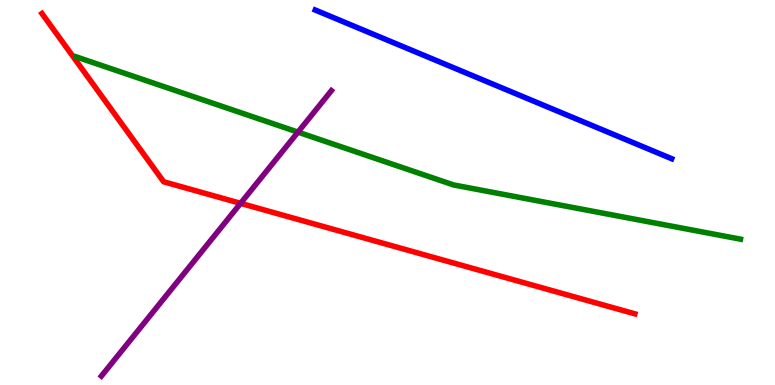[{'lines': ['blue', 'red'], 'intersections': []}, {'lines': ['green', 'red'], 'intersections': []}, {'lines': ['purple', 'red'], 'intersections': [{'x': 3.1, 'y': 4.72}]}, {'lines': ['blue', 'green'], 'intersections': []}, {'lines': ['blue', 'purple'], 'intersections': []}, {'lines': ['green', 'purple'], 'intersections': [{'x': 3.84, 'y': 6.57}]}]